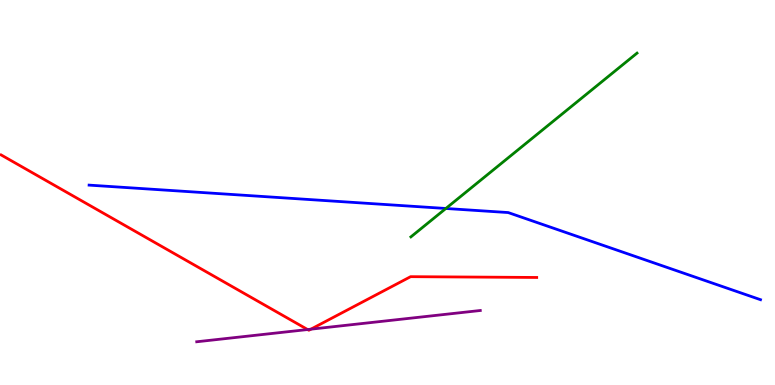[{'lines': ['blue', 'red'], 'intersections': []}, {'lines': ['green', 'red'], 'intersections': []}, {'lines': ['purple', 'red'], 'intersections': [{'x': 3.97, 'y': 1.44}, {'x': 4.01, 'y': 1.45}]}, {'lines': ['blue', 'green'], 'intersections': [{'x': 5.75, 'y': 4.59}]}, {'lines': ['blue', 'purple'], 'intersections': []}, {'lines': ['green', 'purple'], 'intersections': []}]